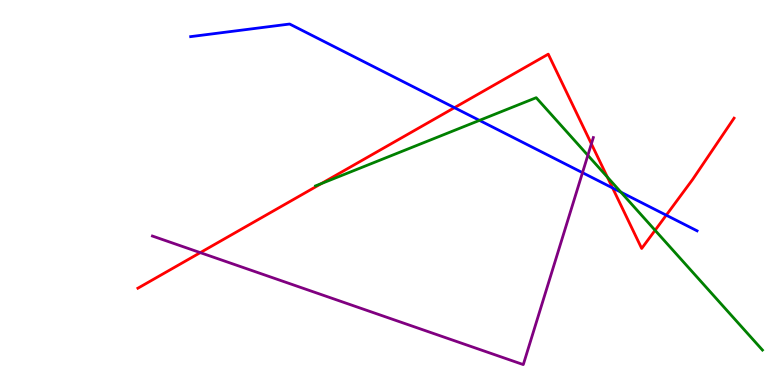[{'lines': ['blue', 'red'], 'intersections': [{'x': 5.86, 'y': 7.2}, {'x': 7.9, 'y': 5.12}, {'x': 8.6, 'y': 4.41}]}, {'lines': ['green', 'red'], 'intersections': [{'x': 4.15, 'y': 5.23}, {'x': 7.84, 'y': 5.4}, {'x': 8.45, 'y': 4.02}]}, {'lines': ['purple', 'red'], 'intersections': [{'x': 2.58, 'y': 3.44}, {'x': 7.63, 'y': 6.26}]}, {'lines': ['blue', 'green'], 'intersections': [{'x': 6.19, 'y': 6.87}, {'x': 8.01, 'y': 5.01}]}, {'lines': ['blue', 'purple'], 'intersections': [{'x': 7.52, 'y': 5.51}]}, {'lines': ['green', 'purple'], 'intersections': [{'x': 7.59, 'y': 5.97}]}]